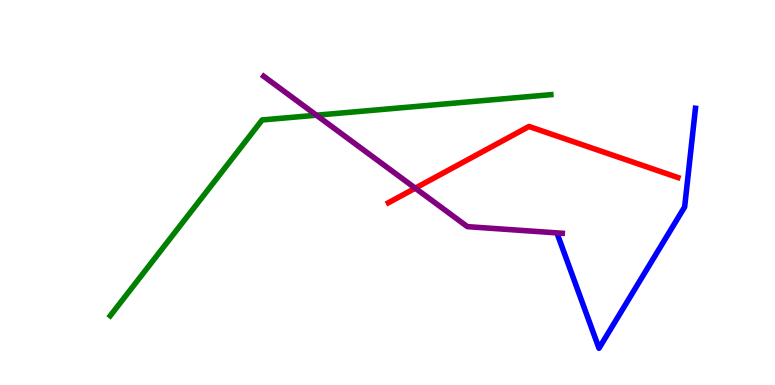[{'lines': ['blue', 'red'], 'intersections': []}, {'lines': ['green', 'red'], 'intersections': []}, {'lines': ['purple', 'red'], 'intersections': [{'x': 5.36, 'y': 5.11}]}, {'lines': ['blue', 'green'], 'intersections': []}, {'lines': ['blue', 'purple'], 'intersections': []}, {'lines': ['green', 'purple'], 'intersections': [{'x': 4.08, 'y': 7.01}]}]